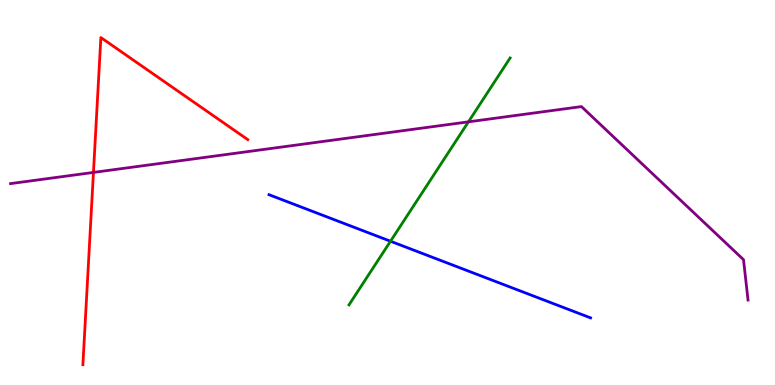[{'lines': ['blue', 'red'], 'intersections': []}, {'lines': ['green', 'red'], 'intersections': []}, {'lines': ['purple', 'red'], 'intersections': [{'x': 1.21, 'y': 5.52}]}, {'lines': ['blue', 'green'], 'intersections': [{'x': 5.04, 'y': 3.73}]}, {'lines': ['blue', 'purple'], 'intersections': []}, {'lines': ['green', 'purple'], 'intersections': [{'x': 6.04, 'y': 6.84}]}]